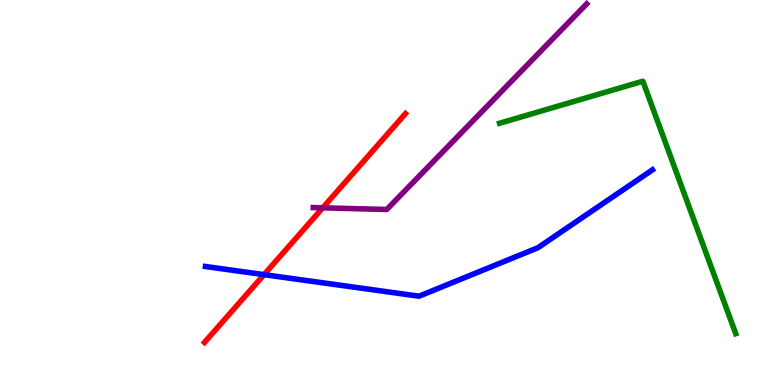[{'lines': ['blue', 'red'], 'intersections': [{'x': 3.41, 'y': 2.87}]}, {'lines': ['green', 'red'], 'intersections': []}, {'lines': ['purple', 'red'], 'intersections': [{'x': 4.16, 'y': 4.6}]}, {'lines': ['blue', 'green'], 'intersections': []}, {'lines': ['blue', 'purple'], 'intersections': []}, {'lines': ['green', 'purple'], 'intersections': []}]